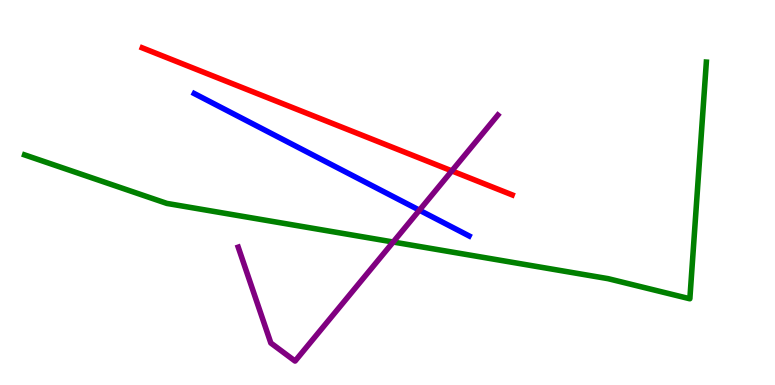[{'lines': ['blue', 'red'], 'intersections': []}, {'lines': ['green', 'red'], 'intersections': []}, {'lines': ['purple', 'red'], 'intersections': [{'x': 5.83, 'y': 5.56}]}, {'lines': ['blue', 'green'], 'intersections': []}, {'lines': ['blue', 'purple'], 'intersections': [{'x': 5.41, 'y': 4.54}]}, {'lines': ['green', 'purple'], 'intersections': [{'x': 5.07, 'y': 3.71}]}]